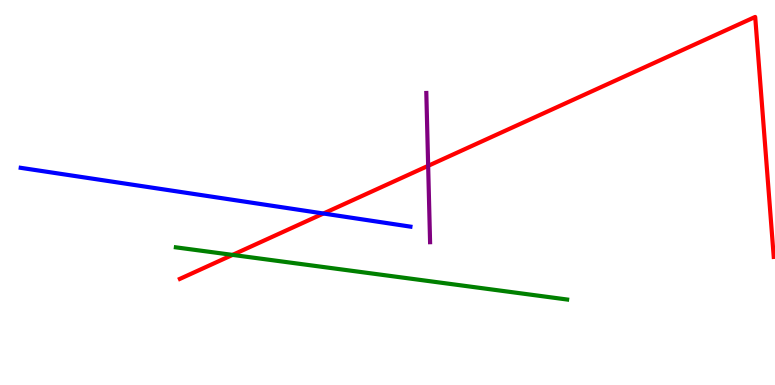[{'lines': ['blue', 'red'], 'intersections': [{'x': 4.17, 'y': 4.45}]}, {'lines': ['green', 'red'], 'intersections': [{'x': 3.0, 'y': 3.38}]}, {'lines': ['purple', 'red'], 'intersections': [{'x': 5.52, 'y': 5.69}]}, {'lines': ['blue', 'green'], 'intersections': []}, {'lines': ['blue', 'purple'], 'intersections': []}, {'lines': ['green', 'purple'], 'intersections': []}]